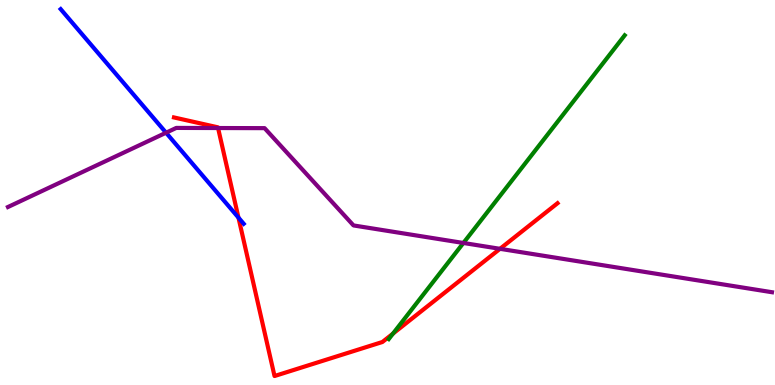[{'lines': ['blue', 'red'], 'intersections': [{'x': 3.08, 'y': 4.35}]}, {'lines': ['green', 'red'], 'intersections': [{'x': 5.07, 'y': 1.33}]}, {'lines': ['purple', 'red'], 'intersections': [{'x': 2.81, 'y': 6.67}, {'x': 6.45, 'y': 3.54}]}, {'lines': ['blue', 'green'], 'intersections': []}, {'lines': ['blue', 'purple'], 'intersections': [{'x': 2.14, 'y': 6.55}]}, {'lines': ['green', 'purple'], 'intersections': [{'x': 5.98, 'y': 3.69}]}]